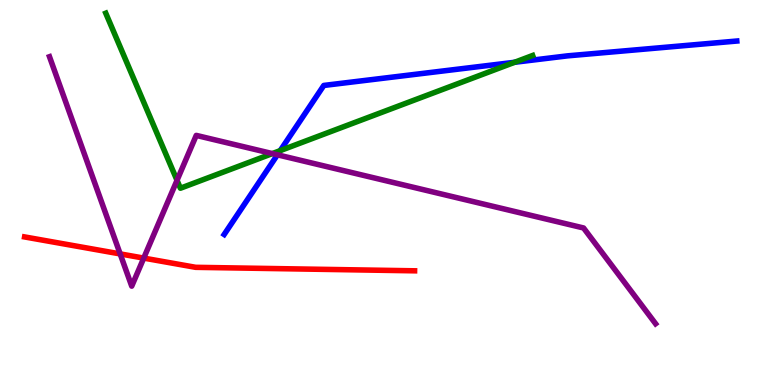[{'lines': ['blue', 'red'], 'intersections': []}, {'lines': ['green', 'red'], 'intersections': []}, {'lines': ['purple', 'red'], 'intersections': [{'x': 1.55, 'y': 3.4}, {'x': 1.85, 'y': 3.3}]}, {'lines': ['blue', 'green'], 'intersections': [{'x': 3.62, 'y': 6.09}, {'x': 6.64, 'y': 8.38}]}, {'lines': ['blue', 'purple'], 'intersections': [{'x': 3.58, 'y': 5.98}]}, {'lines': ['green', 'purple'], 'intersections': [{'x': 2.28, 'y': 5.32}, {'x': 3.51, 'y': 6.01}]}]